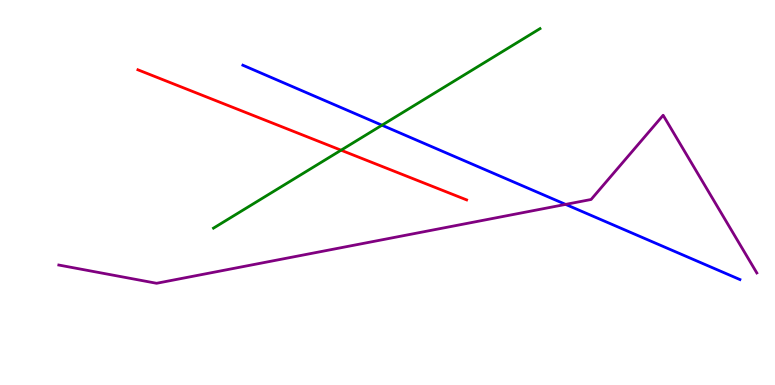[{'lines': ['blue', 'red'], 'intersections': []}, {'lines': ['green', 'red'], 'intersections': [{'x': 4.4, 'y': 6.1}]}, {'lines': ['purple', 'red'], 'intersections': []}, {'lines': ['blue', 'green'], 'intersections': [{'x': 4.93, 'y': 6.75}]}, {'lines': ['blue', 'purple'], 'intersections': [{'x': 7.3, 'y': 4.69}]}, {'lines': ['green', 'purple'], 'intersections': []}]